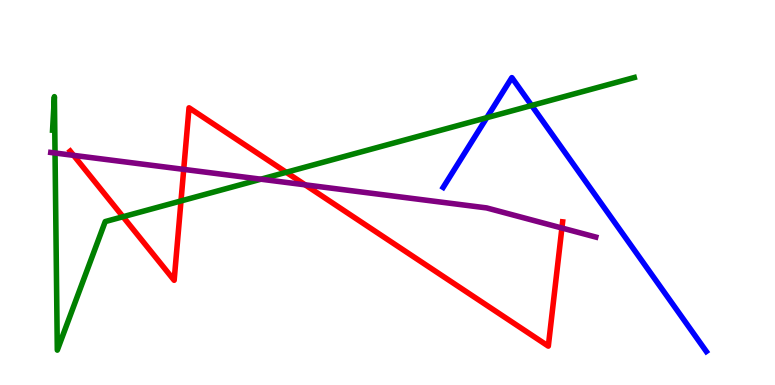[{'lines': ['blue', 'red'], 'intersections': []}, {'lines': ['green', 'red'], 'intersections': [{'x': 1.59, 'y': 4.37}, {'x': 2.34, 'y': 4.78}, {'x': 3.69, 'y': 5.52}]}, {'lines': ['purple', 'red'], 'intersections': [{'x': 0.95, 'y': 5.96}, {'x': 2.37, 'y': 5.6}, {'x': 3.94, 'y': 5.2}, {'x': 7.25, 'y': 4.08}]}, {'lines': ['blue', 'green'], 'intersections': [{'x': 6.28, 'y': 6.94}, {'x': 6.86, 'y': 7.26}]}, {'lines': ['blue', 'purple'], 'intersections': []}, {'lines': ['green', 'purple'], 'intersections': [{'x': 0.71, 'y': 6.03}, {'x': 3.37, 'y': 5.35}]}]